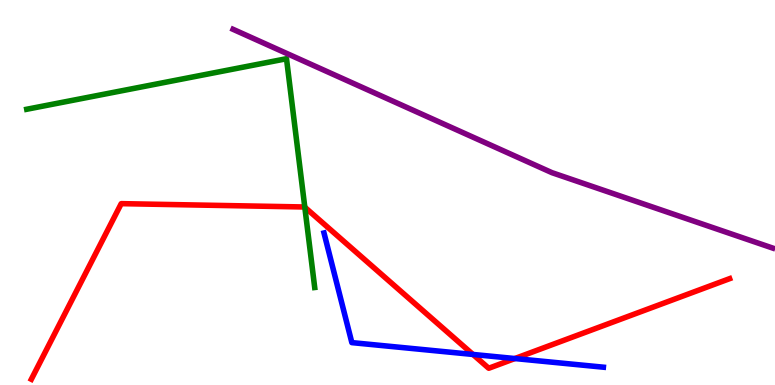[{'lines': ['blue', 'red'], 'intersections': [{'x': 6.1, 'y': 0.794}, {'x': 6.64, 'y': 0.687}]}, {'lines': ['green', 'red'], 'intersections': [{'x': 3.93, 'y': 4.62}]}, {'lines': ['purple', 'red'], 'intersections': []}, {'lines': ['blue', 'green'], 'intersections': []}, {'lines': ['blue', 'purple'], 'intersections': []}, {'lines': ['green', 'purple'], 'intersections': []}]